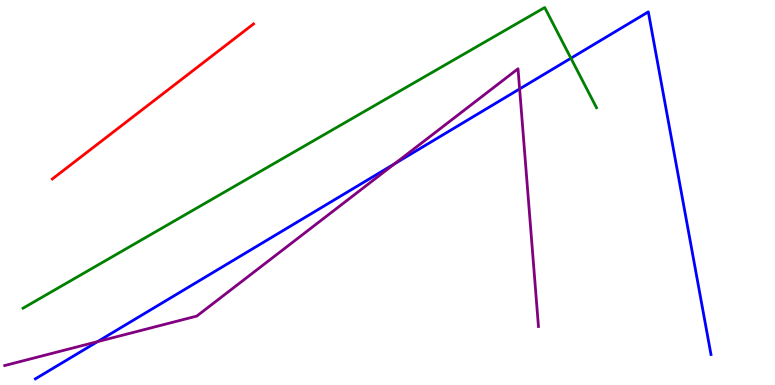[{'lines': ['blue', 'red'], 'intersections': []}, {'lines': ['green', 'red'], 'intersections': []}, {'lines': ['purple', 'red'], 'intersections': []}, {'lines': ['blue', 'green'], 'intersections': [{'x': 7.37, 'y': 8.49}]}, {'lines': ['blue', 'purple'], 'intersections': [{'x': 1.26, 'y': 1.13}, {'x': 5.09, 'y': 5.75}, {'x': 6.7, 'y': 7.69}]}, {'lines': ['green', 'purple'], 'intersections': []}]